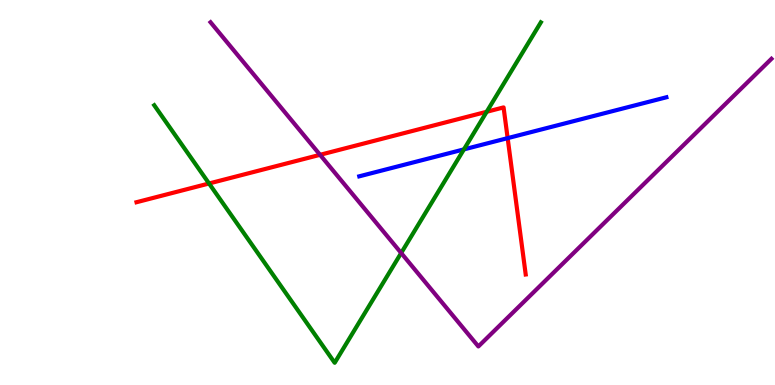[{'lines': ['blue', 'red'], 'intersections': [{'x': 6.55, 'y': 6.41}]}, {'lines': ['green', 'red'], 'intersections': [{'x': 2.7, 'y': 5.23}, {'x': 6.28, 'y': 7.1}]}, {'lines': ['purple', 'red'], 'intersections': [{'x': 4.13, 'y': 5.98}]}, {'lines': ['blue', 'green'], 'intersections': [{'x': 5.99, 'y': 6.12}]}, {'lines': ['blue', 'purple'], 'intersections': []}, {'lines': ['green', 'purple'], 'intersections': [{'x': 5.18, 'y': 3.43}]}]